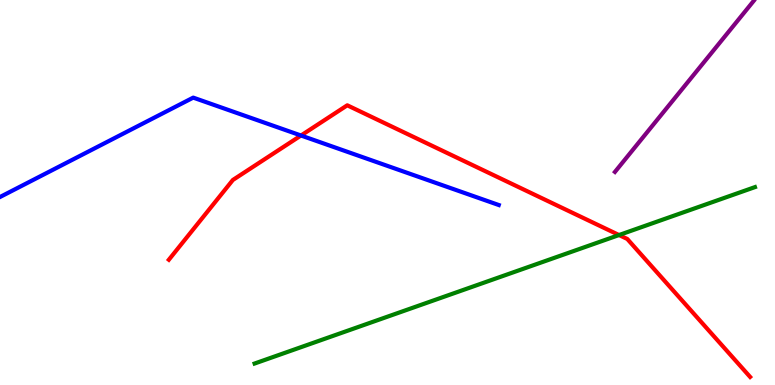[{'lines': ['blue', 'red'], 'intersections': [{'x': 3.88, 'y': 6.48}]}, {'lines': ['green', 'red'], 'intersections': [{'x': 7.99, 'y': 3.9}]}, {'lines': ['purple', 'red'], 'intersections': []}, {'lines': ['blue', 'green'], 'intersections': []}, {'lines': ['blue', 'purple'], 'intersections': []}, {'lines': ['green', 'purple'], 'intersections': []}]